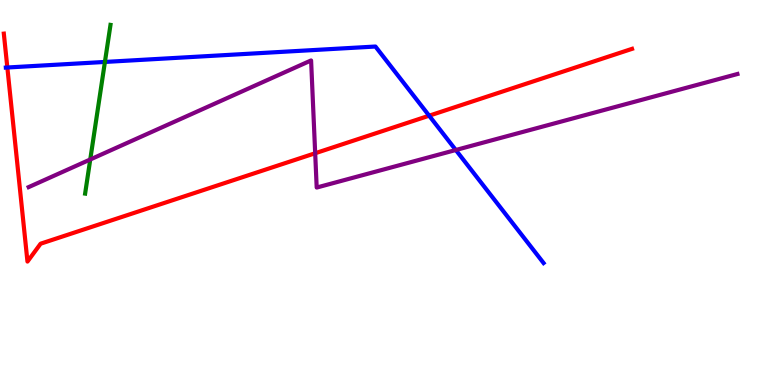[{'lines': ['blue', 'red'], 'intersections': [{'x': 0.0947, 'y': 8.25}, {'x': 5.54, 'y': 6.99}]}, {'lines': ['green', 'red'], 'intersections': []}, {'lines': ['purple', 'red'], 'intersections': [{'x': 4.07, 'y': 6.02}]}, {'lines': ['blue', 'green'], 'intersections': [{'x': 1.35, 'y': 8.39}]}, {'lines': ['blue', 'purple'], 'intersections': [{'x': 5.88, 'y': 6.1}]}, {'lines': ['green', 'purple'], 'intersections': [{'x': 1.16, 'y': 5.86}]}]